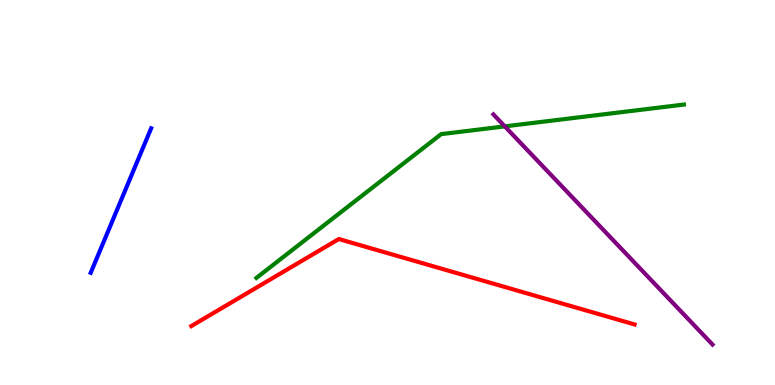[{'lines': ['blue', 'red'], 'intersections': []}, {'lines': ['green', 'red'], 'intersections': []}, {'lines': ['purple', 'red'], 'intersections': []}, {'lines': ['blue', 'green'], 'intersections': []}, {'lines': ['blue', 'purple'], 'intersections': []}, {'lines': ['green', 'purple'], 'intersections': [{'x': 6.51, 'y': 6.72}]}]